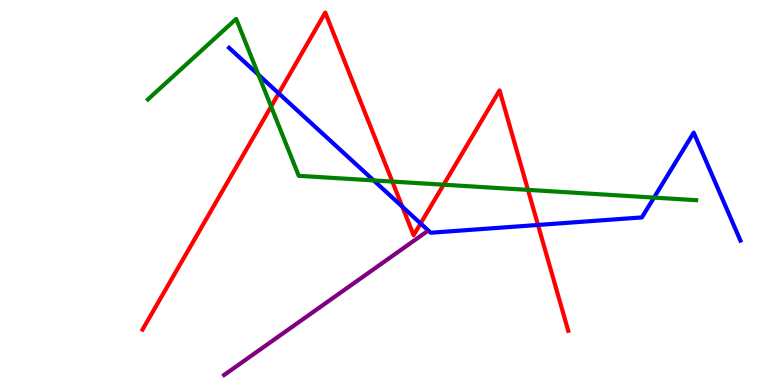[{'lines': ['blue', 'red'], 'intersections': [{'x': 3.6, 'y': 7.58}, {'x': 5.19, 'y': 4.63}, {'x': 5.43, 'y': 4.2}, {'x': 6.94, 'y': 4.16}]}, {'lines': ['green', 'red'], 'intersections': [{'x': 3.5, 'y': 7.23}, {'x': 5.06, 'y': 5.28}, {'x': 5.72, 'y': 5.2}, {'x': 6.81, 'y': 5.07}]}, {'lines': ['purple', 'red'], 'intersections': []}, {'lines': ['blue', 'green'], 'intersections': [{'x': 3.34, 'y': 8.06}, {'x': 4.82, 'y': 5.31}, {'x': 8.44, 'y': 4.87}]}, {'lines': ['blue', 'purple'], 'intersections': []}, {'lines': ['green', 'purple'], 'intersections': []}]